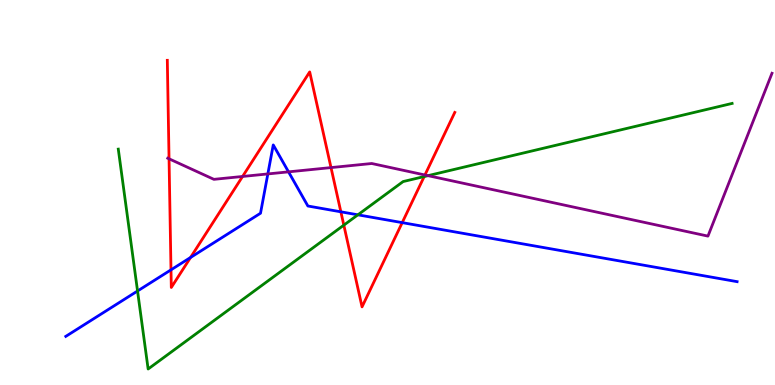[{'lines': ['blue', 'red'], 'intersections': [{'x': 2.21, 'y': 2.99}, {'x': 2.46, 'y': 3.31}, {'x': 4.4, 'y': 4.5}, {'x': 5.19, 'y': 4.22}]}, {'lines': ['green', 'red'], 'intersections': [{'x': 4.44, 'y': 4.15}, {'x': 5.47, 'y': 5.41}]}, {'lines': ['purple', 'red'], 'intersections': [{'x': 2.18, 'y': 5.88}, {'x': 3.13, 'y': 5.42}, {'x': 4.27, 'y': 5.65}, {'x': 5.48, 'y': 5.45}]}, {'lines': ['blue', 'green'], 'intersections': [{'x': 1.77, 'y': 2.44}, {'x': 4.62, 'y': 4.42}]}, {'lines': ['blue', 'purple'], 'intersections': [{'x': 3.46, 'y': 5.48}, {'x': 3.72, 'y': 5.54}]}, {'lines': ['green', 'purple'], 'intersections': [{'x': 5.52, 'y': 5.44}]}]